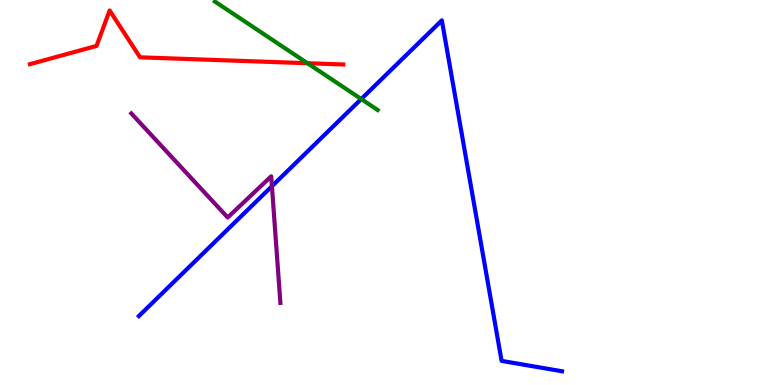[{'lines': ['blue', 'red'], 'intersections': []}, {'lines': ['green', 'red'], 'intersections': [{'x': 3.97, 'y': 8.36}]}, {'lines': ['purple', 'red'], 'intersections': []}, {'lines': ['blue', 'green'], 'intersections': [{'x': 4.66, 'y': 7.43}]}, {'lines': ['blue', 'purple'], 'intersections': [{'x': 3.51, 'y': 5.16}]}, {'lines': ['green', 'purple'], 'intersections': []}]